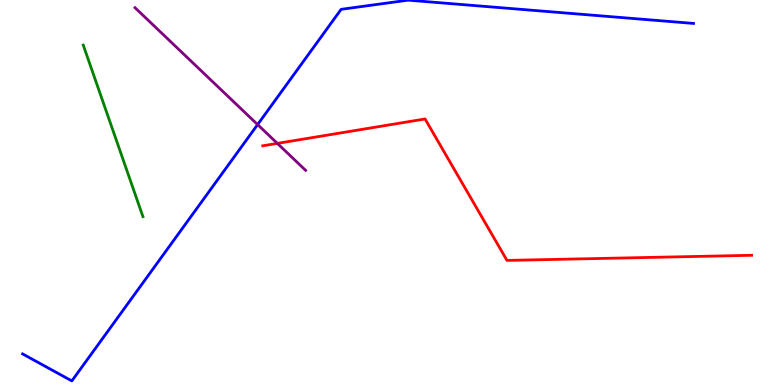[{'lines': ['blue', 'red'], 'intersections': []}, {'lines': ['green', 'red'], 'intersections': []}, {'lines': ['purple', 'red'], 'intersections': [{'x': 3.58, 'y': 6.28}]}, {'lines': ['blue', 'green'], 'intersections': []}, {'lines': ['blue', 'purple'], 'intersections': [{'x': 3.32, 'y': 6.76}]}, {'lines': ['green', 'purple'], 'intersections': []}]